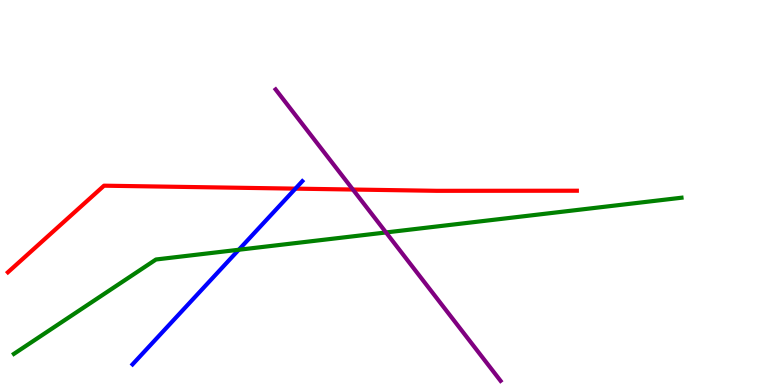[{'lines': ['blue', 'red'], 'intersections': [{'x': 3.81, 'y': 5.1}]}, {'lines': ['green', 'red'], 'intersections': []}, {'lines': ['purple', 'red'], 'intersections': [{'x': 4.55, 'y': 5.08}]}, {'lines': ['blue', 'green'], 'intersections': [{'x': 3.08, 'y': 3.51}]}, {'lines': ['blue', 'purple'], 'intersections': []}, {'lines': ['green', 'purple'], 'intersections': [{'x': 4.98, 'y': 3.96}]}]